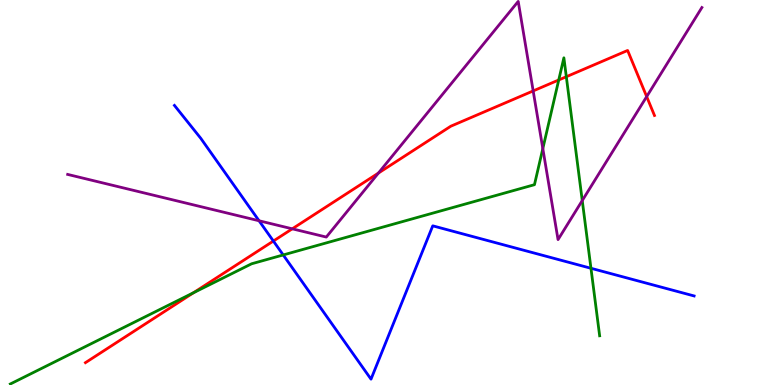[{'lines': ['blue', 'red'], 'intersections': [{'x': 3.53, 'y': 3.74}]}, {'lines': ['green', 'red'], 'intersections': [{'x': 2.5, 'y': 2.4}, {'x': 7.21, 'y': 7.92}, {'x': 7.31, 'y': 8.01}]}, {'lines': ['purple', 'red'], 'intersections': [{'x': 3.77, 'y': 4.06}, {'x': 4.88, 'y': 5.5}, {'x': 6.88, 'y': 7.64}, {'x': 8.34, 'y': 7.49}]}, {'lines': ['blue', 'green'], 'intersections': [{'x': 3.65, 'y': 3.38}, {'x': 7.63, 'y': 3.03}]}, {'lines': ['blue', 'purple'], 'intersections': [{'x': 3.34, 'y': 4.27}]}, {'lines': ['green', 'purple'], 'intersections': [{'x': 7.0, 'y': 6.14}, {'x': 7.51, 'y': 4.79}]}]